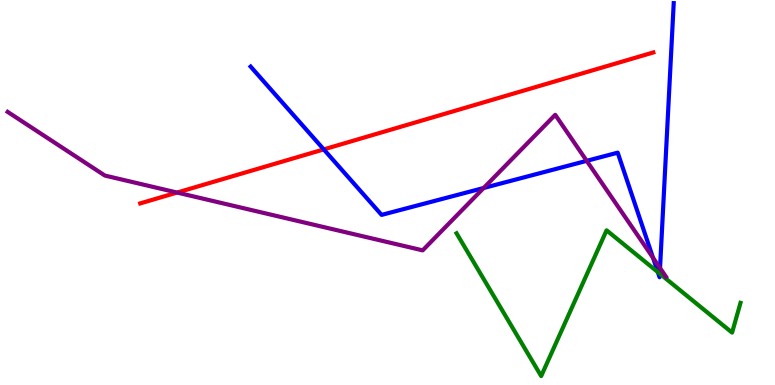[{'lines': ['blue', 'red'], 'intersections': [{'x': 4.18, 'y': 6.12}]}, {'lines': ['green', 'red'], 'intersections': []}, {'lines': ['purple', 'red'], 'intersections': [{'x': 2.28, 'y': 5.0}]}, {'lines': ['blue', 'green'], 'intersections': [{'x': 8.49, 'y': 2.93}, {'x': 8.51, 'y': 2.89}]}, {'lines': ['blue', 'purple'], 'intersections': [{'x': 6.24, 'y': 5.12}, {'x': 7.57, 'y': 5.82}, {'x': 8.43, 'y': 3.3}, {'x': 8.52, 'y': 3.04}]}, {'lines': ['green', 'purple'], 'intersections': []}]